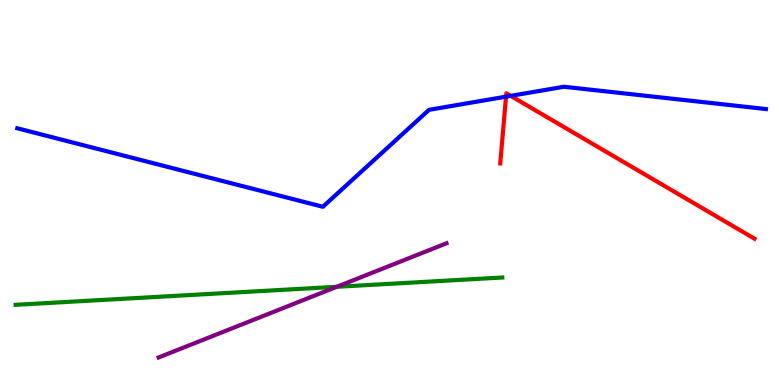[{'lines': ['blue', 'red'], 'intersections': [{'x': 6.53, 'y': 7.49}, {'x': 6.59, 'y': 7.51}]}, {'lines': ['green', 'red'], 'intersections': []}, {'lines': ['purple', 'red'], 'intersections': []}, {'lines': ['blue', 'green'], 'intersections': []}, {'lines': ['blue', 'purple'], 'intersections': []}, {'lines': ['green', 'purple'], 'intersections': [{'x': 4.35, 'y': 2.55}]}]